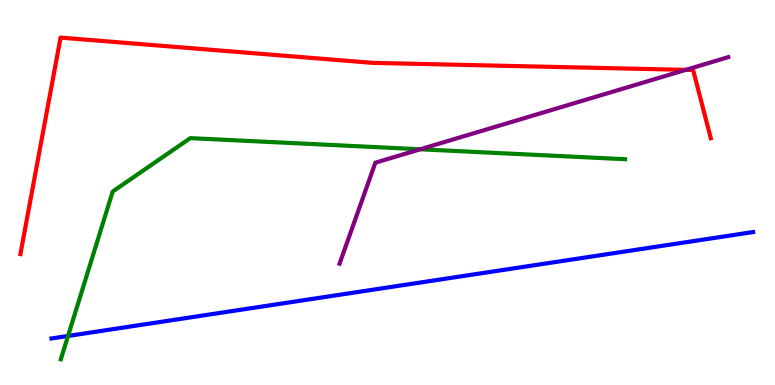[{'lines': ['blue', 'red'], 'intersections': []}, {'lines': ['green', 'red'], 'intersections': []}, {'lines': ['purple', 'red'], 'intersections': [{'x': 8.85, 'y': 8.19}]}, {'lines': ['blue', 'green'], 'intersections': [{'x': 0.878, 'y': 1.27}]}, {'lines': ['blue', 'purple'], 'intersections': []}, {'lines': ['green', 'purple'], 'intersections': [{'x': 5.42, 'y': 6.12}]}]